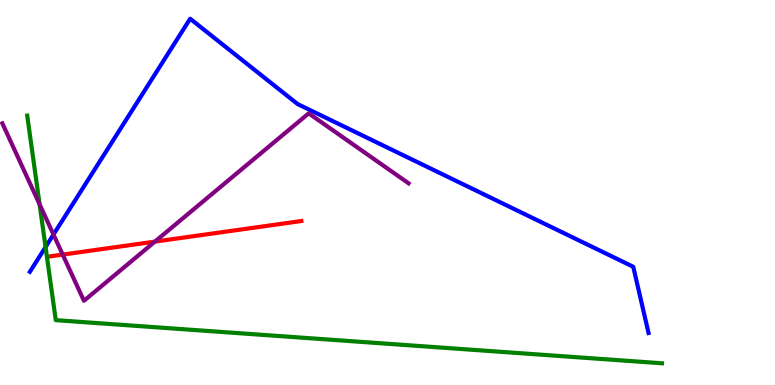[{'lines': ['blue', 'red'], 'intersections': []}, {'lines': ['green', 'red'], 'intersections': []}, {'lines': ['purple', 'red'], 'intersections': [{'x': 0.809, 'y': 3.39}, {'x': 2.0, 'y': 3.72}]}, {'lines': ['blue', 'green'], 'intersections': [{'x': 0.588, 'y': 3.58}]}, {'lines': ['blue', 'purple'], 'intersections': [{'x': 0.69, 'y': 3.91}]}, {'lines': ['green', 'purple'], 'intersections': [{'x': 0.511, 'y': 4.69}]}]